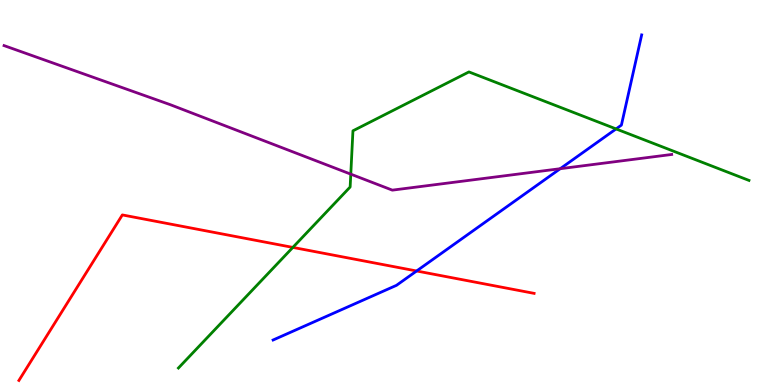[{'lines': ['blue', 'red'], 'intersections': [{'x': 5.38, 'y': 2.96}]}, {'lines': ['green', 'red'], 'intersections': [{'x': 3.78, 'y': 3.57}]}, {'lines': ['purple', 'red'], 'intersections': []}, {'lines': ['blue', 'green'], 'intersections': [{'x': 7.95, 'y': 6.65}]}, {'lines': ['blue', 'purple'], 'intersections': [{'x': 7.23, 'y': 5.62}]}, {'lines': ['green', 'purple'], 'intersections': [{'x': 4.53, 'y': 5.48}]}]